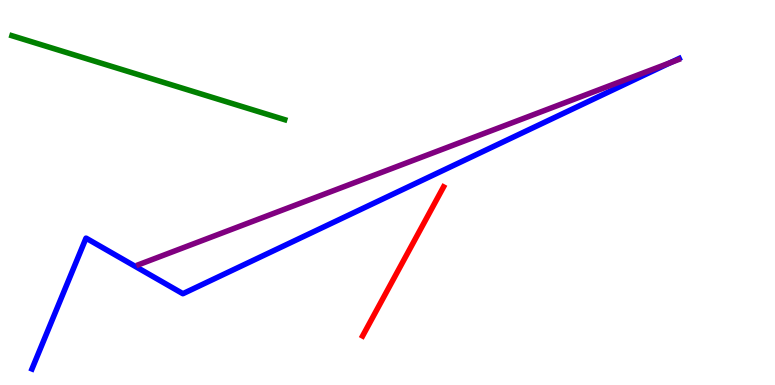[{'lines': ['blue', 'red'], 'intersections': []}, {'lines': ['green', 'red'], 'intersections': []}, {'lines': ['purple', 'red'], 'intersections': []}, {'lines': ['blue', 'green'], 'intersections': []}, {'lines': ['blue', 'purple'], 'intersections': [{'x': 8.65, 'y': 8.37}]}, {'lines': ['green', 'purple'], 'intersections': []}]